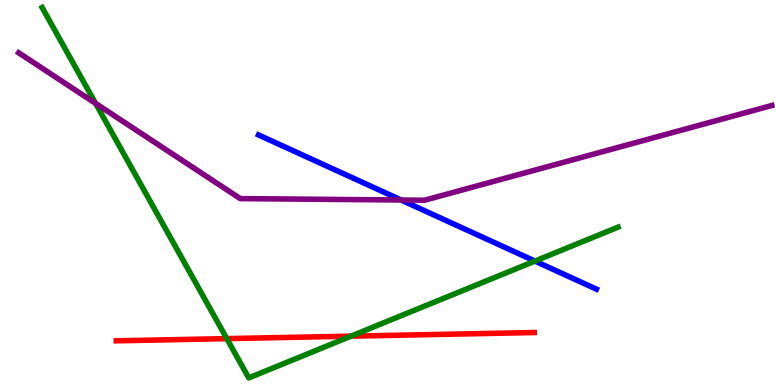[{'lines': ['blue', 'red'], 'intersections': []}, {'lines': ['green', 'red'], 'intersections': [{'x': 2.93, 'y': 1.2}, {'x': 4.53, 'y': 1.27}]}, {'lines': ['purple', 'red'], 'intersections': []}, {'lines': ['blue', 'green'], 'intersections': [{'x': 6.9, 'y': 3.22}]}, {'lines': ['blue', 'purple'], 'intersections': [{'x': 5.18, 'y': 4.81}]}, {'lines': ['green', 'purple'], 'intersections': [{'x': 1.23, 'y': 7.31}]}]